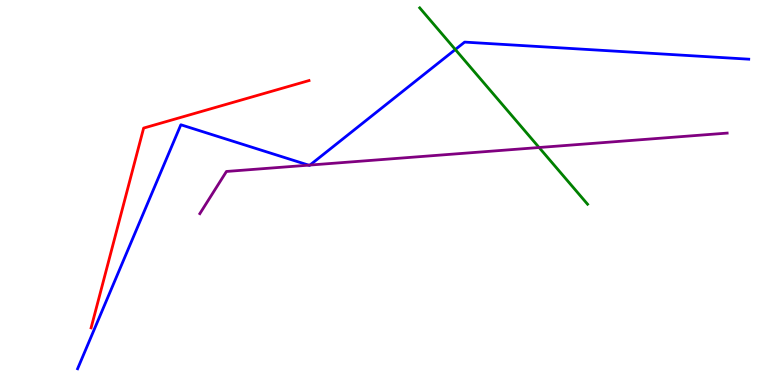[{'lines': ['blue', 'red'], 'intersections': []}, {'lines': ['green', 'red'], 'intersections': []}, {'lines': ['purple', 'red'], 'intersections': []}, {'lines': ['blue', 'green'], 'intersections': [{'x': 5.88, 'y': 8.71}]}, {'lines': ['blue', 'purple'], 'intersections': [{'x': 3.98, 'y': 5.71}, {'x': 4.0, 'y': 5.71}]}, {'lines': ['green', 'purple'], 'intersections': [{'x': 6.96, 'y': 6.17}]}]